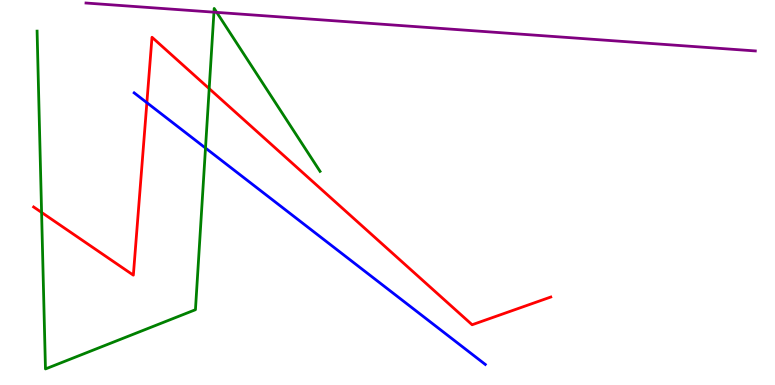[{'lines': ['blue', 'red'], 'intersections': [{'x': 1.9, 'y': 7.33}]}, {'lines': ['green', 'red'], 'intersections': [{'x': 0.537, 'y': 4.48}, {'x': 2.7, 'y': 7.7}]}, {'lines': ['purple', 'red'], 'intersections': []}, {'lines': ['blue', 'green'], 'intersections': [{'x': 2.65, 'y': 6.16}]}, {'lines': ['blue', 'purple'], 'intersections': []}, {'lines': ['green', 'purple'], 'intersections': [{'x': 2.76, 'y': 9.68}, {'x': 2.8, 'y': 9.68}]}]